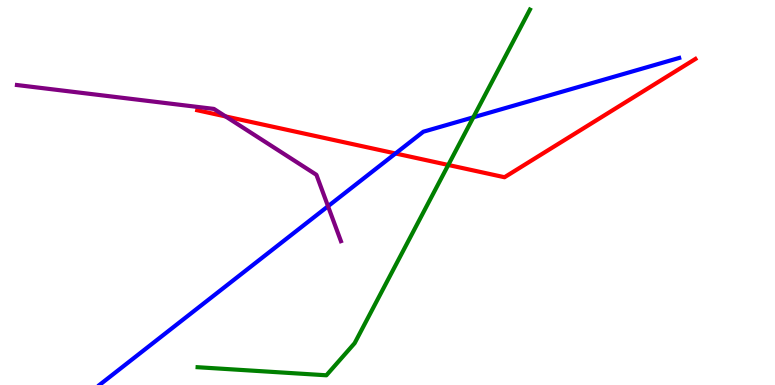[{'lines': ['blue', 'red'], 'intersections': [{'x': 5.1, 'y': 6.01}]}, {'lines': ['green', 'red'], 'intersections': [{'x': 5.78, 'y': 5.71}]}, {'lines': ['purple', 'red'], 'intersections': [{'x': 2.91, 'y': 6.98}]}, {'lines': ['blue', 'green'], 'intersections': [{'x': 6.11, 'y': 6.95}]}, {'lines': ['blue', 'purple'], 'intersections': [{'x': 4.23, 'y': 4.64}]}, {'lines': ['green', 'purple'], 'intersections': []}]